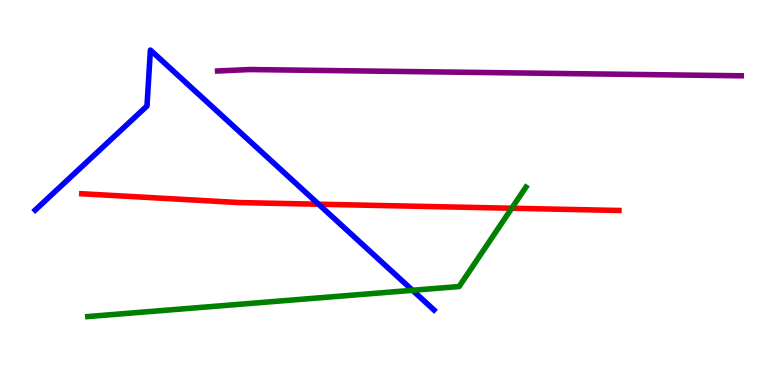[{'lines': ['blue', 'red'], 'intersections': [{'x': 4.11, 'y': 4.7}]}, {'lines': ['green', 'red'], 'intersections': [{'x': 6.6, 'y': 4.59}]}, {'lines': ['purple', 'red'], 'intersections': []}, {'lines': ['blue', 'green'], 'intersections': [{'x': 5.32, 'y': 2.46}]}, {'lines': ['blue', 'purple'], 'intersections': []}, {'lines': ['green', 'purple'], 'intersections': []}]